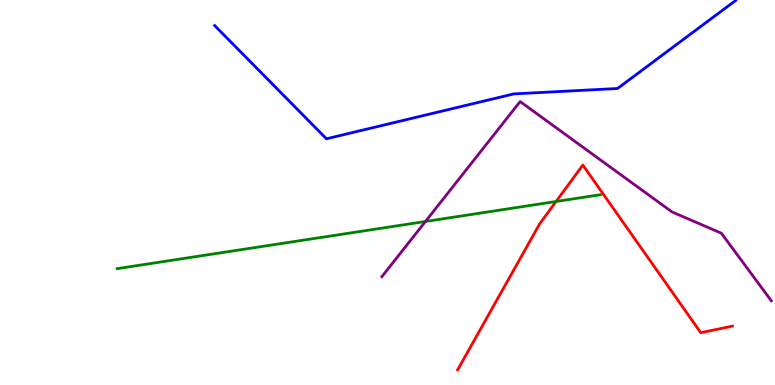[{'lines': ['blue', 'red'], 'intersections': []}, {'lines': ['green', 'red'], 'intersections': [{'x': 7.18, 'y': 4.77}]}, {'lines': ['purple', 'red'], 'intersections': []}, {'lines': ['blue', 'green'], 'intersections': []}, {'lines': ['blue', 'purple'], 'intersections': []}, {'lines': ['green', 'purple'], 'intersections': [{'x': 5.49, 'y': 4.25}]}]